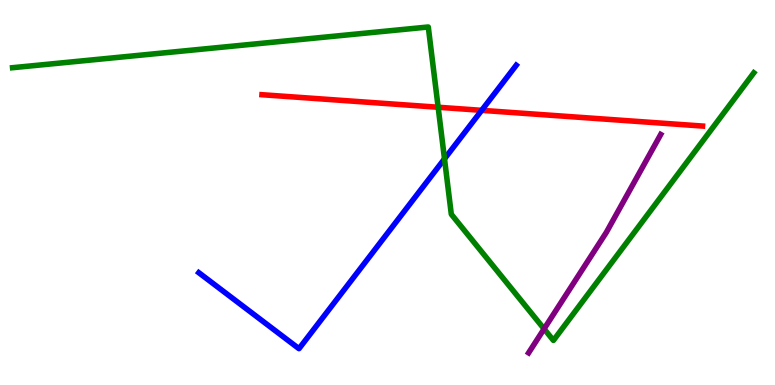[{'lines': ['blue', 'red'], 'intersections': [{'x': 6.22, 'y': 7.13}]}, {'lines': ['green', 'red'], 'intersections': [{'x': 5.65, 'y': 7.21}]}, {'lines': ['purple', 'red'], 'intersections': []}, {'lines': ['blue', 'green'], 'intersections': [{'x': 5.74, 'y': 5.87}]}, {'lines': ['blue', 'purple'], 'intersections': []}, {'lines': ['green', 'purple'], 'intersections': [{'x': 7.02, 'y': 1.46}]}]